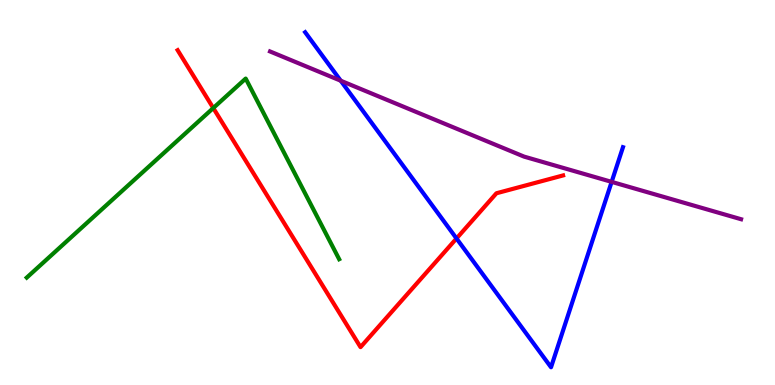[{'lines': ['blue', 'red'], 'intersections': [{'x': 5.89, 'y': 3.81}]}, {'lines': ['green', 'red'], 'intersections': [{'x': 2.75, 'y': 7.19}]}, {'lines': ['purple', 'red'], 'intersections': []}, {'lines': ['blue', 'green'], 'intersections': []}, {'lines': ['blue', 'purple'], 'intersections': [{'x': 4.4, 'y': 7.9}, {'x': 7.89, 'y': 5.28}]}, {'lines': ['green', 'purple'], 'intersections': []}]